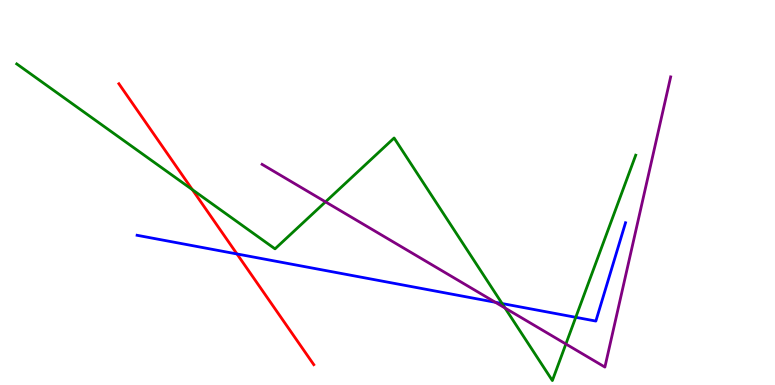[{'lines': ['blue', 'red'], 'intersections': [{'x': 3.06, 'y': 3.4}]}, {'lines': ['green', 'red'], 'intersections': [{'x': 2.48, 'y': 5.07}]}, {'lines': ['purple', 'red'], 'intersections': []}, {'lines': ['blue', 'green'], 'intersections': [{'x': 6.48, 'y': 2.12}, {'x': 7.43, 'y': 1.76}]}, {'lines': ['blue', 'purple'], 'intersections': [{'x': 6.39, 'y': 2.15}]}, {'lines': ['green', 'purple'], 'intersections': [{'x': 4.2, 'y': 4.76}, {'x': 6.52, 'y': 2.0}, {'x': 7.3, 'y': 1.06}]}]